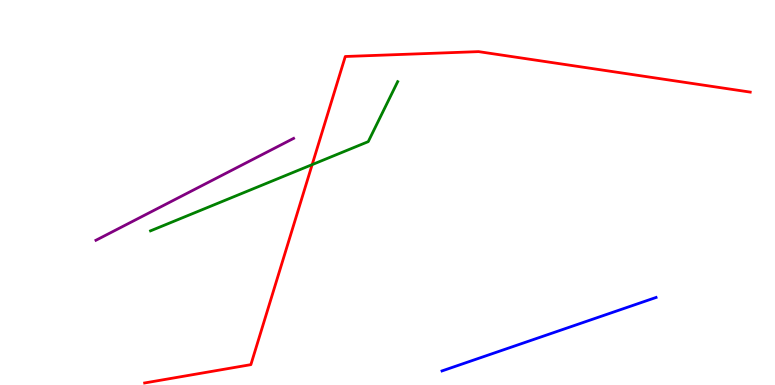[{'lines': ['blue', 'red'], 'intersections': []}, {'lines': ['green', 'red'], 'intersections': [{'x': 4.03, 'y': 5.72}]}, {'lines': ['purple', 'red'], 'intersections': []}, {'lines': ['blue', 'green'], 'intersections': []}, {'lines': ['blue', 'purple'], 'intersections': []}, {'lines': ['green', 'purple'], 'intersections': []}]